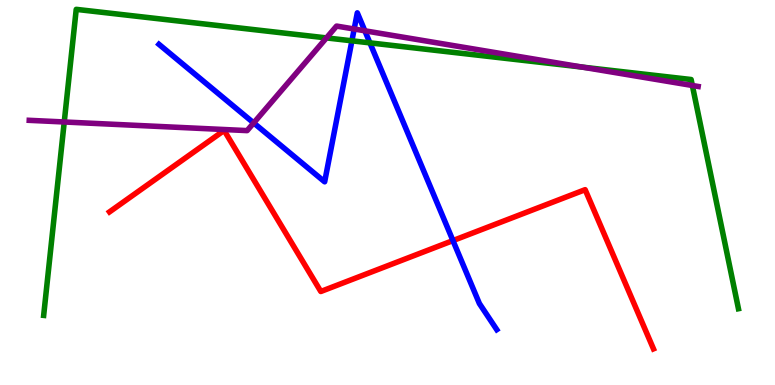[{'lines': ['blue', 'red'], 'intersections': [{'x': 5.84, 'y': 3.75}]}, {'lines': ['green', 'red'], 'intersections': []}, {'lines': ['purple', 'red'], 'intersections': []}, {'lines': ['blue', 'green'], 'intersections': [{'x': 4.54, 'y': 8.94}, {'x': 4.77, 'y': 8.89}]}, {'lines': ['blue', 'purple'], 'intersections': [{'x': 3.27, 'y': 6.81}, {'x': 4.57, 'y': 9.25}, {'x': 4.71, 'y': 9.2}]}, {'lines': ['green', 'purple'], 'intersections': [{'x': 0.829, 'y': 6.83}, {'x': 4.21, 'y': 9.02}, {'x': 7.51, 'y': 8.26}, {'x': 8.93, 'y': 7.78}]}]